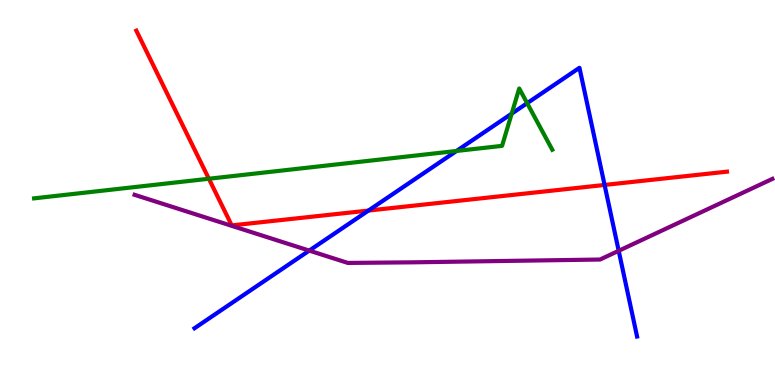[{'lines': ['blue', 'red'], 'intersections': [{'x': 4.75, 'y': 4.53}, {'x': 7.8, 'y': 5.2}]}, {'lines': ['green', 'red'], 'intersections': [{'x': 2.7, 'y': 5.36}]}, {'lines': ['purple', 'red'], 'intersections': []}, {'lines': ['blue', 'green'], 'intersections': [{'x': 5.89, 'y': 6.08}, {'x': 6.6, 'y': 7.05}, {'x': 6.8, 'y': 7.32}]}, {'lines': ['blue', 'purple'], 'intersections': [{'x': 3.99, 'y': 3.49}, {'x': 7.98, 'y': 3.49}]}, {'lines': ['green', 'purple'], 'intersections': []}]